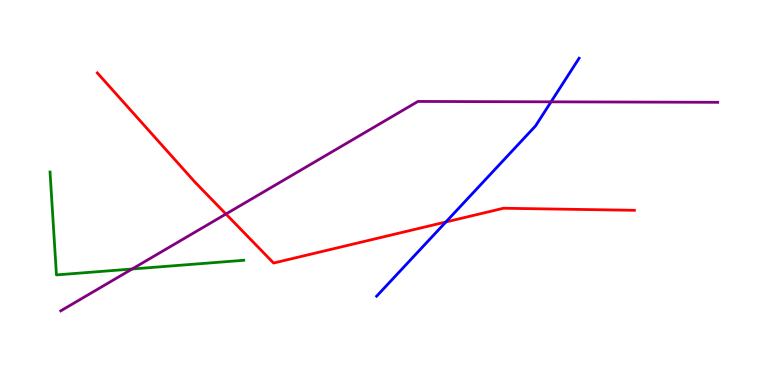[{'lines': ['blue', 'red'], 'intersections': [{'x': 5.75, 'y': 4.23}]}, {'lines': ['green', 'red'], 'intersections': []}, {'lines': ['purple', 'red'], 'intersections': [{'x': 2.92, 'y': 4.44}]}, {'lines': ['blue', 'green'], 'intersections': []}, {'lines': ['blue', 'purple'], 'intersections': [{'x': 7.11, 'y': 7.36}]}, {'lines': ['green', 'purple'], 'intersections': [{'x': 1.7, 'y': 3.01}]}]